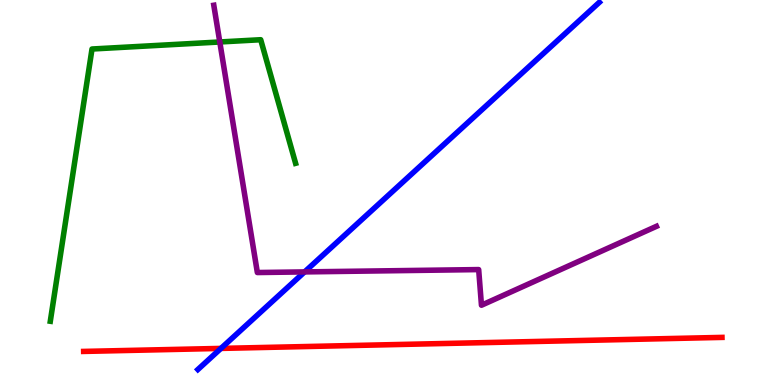[{'lines': ['blue', 'red'], 'intersections': [{'x': 2.85, 'y': 0.95}]}, {'lines': ['green', 'red'], 'intersections': []}, {'lines': ['purple', 'red'], 'intersections': []}, {'lines': ['blue', 'green'], 'intersections': []}, {'lines': ['blue', 'purple'], 'intersections': [{'x': 3.93, 'y': 2.94}]}, {'lines': ['green', 'purple'], 'intersections': [{'x': 2.84, 'y': 8.91}]}]